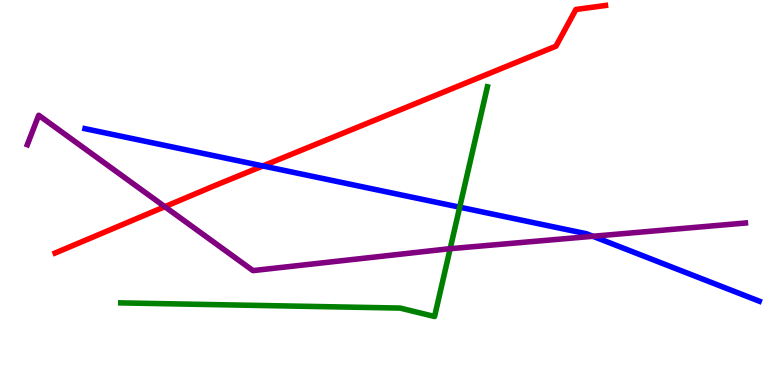[{'lines': ['blue', 'red'], 'intersections': [{'x': 3.39, 'y': 5.69}]}, {'lines': ['green', 'red'], 'intersections': []}, {'lines': ['purple', 'red'], 'intersections': [{'x': 2.13, 'y': 4.63}]}, {'lines': ['blue', 'green'], 'intersections': [{'x': 5.93, 'y': 4.62}]}, {'lines': ['blue', 'purple'], 'intersections': [{'x': 7.65, 'y': 3.86}]}, {'lines': ['green', 'purple'], 'intersections': [{'x': 5.81, 'y': 3.54}]}]